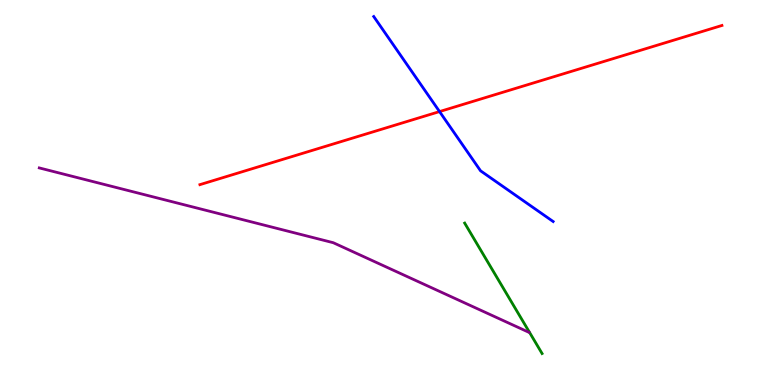[{'lines': ['blue', 'red'], 'intersections': [{'x': 5.67, 'y': 7.1}]}, {'lines': ['green', 'red'], 'intersections': []}, {'lines': ['purple', 'red'], 'intersections': []}, {'lines': ['blue', 'green'], 'intersections': []}, {'lines': ['blue', 'purple'], 'intersections': []}, {'lines': ['green', 'purple'], 'intersections': []}]